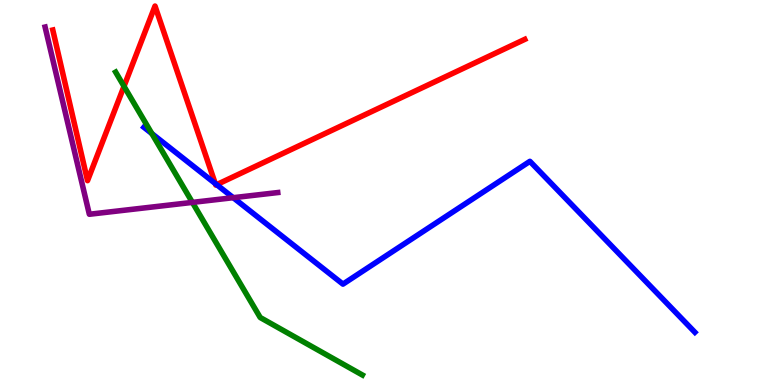[{'lines': ['blue', 'red'], 'intersections': [{'x': 2.78, 'y': 5.23}, {'x': 2.8, 'y': 5.2}]}, {'lines': ['green', 'red'], 'intersections': [{'x': 1.6, 'y': 7.76}]}, {'lines': ['purple', 'red'], 'intersections': []}, {'lines': ['blue', 'green'], 'intersections': [{'x': 1.96, 'y': 6.53}]}, {'lines': ['blue', 'purple'], 'intersections': [{'x': 3.01, 'y': 4.87}]}, {'lines': ['green', 'purple'], 'intersections': [{'x': 2.48, 'y': 4.74}]}]